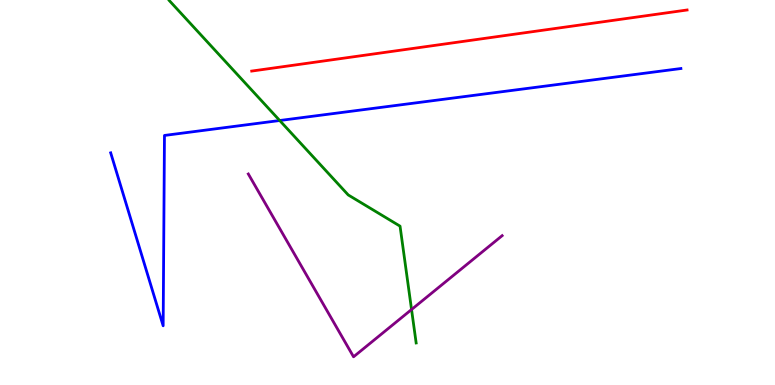[{'lines': ['blue', 'red'], 'intersections': []}, {'lines': ['green', 'red'], 'intersections': []}, {'lines': ['purple', 'red'], 'intersections': []}, {'lines': ['blue', 'green'], 'intersections': [{'x': 3.61, 'y': 6.87}]}, {'lines': ['blue', 'purple'], 'intersections': []}, {'lines': ['green', 'purple'], 'intersections': [{'x': 5.31, 'y': 1.96}]}]